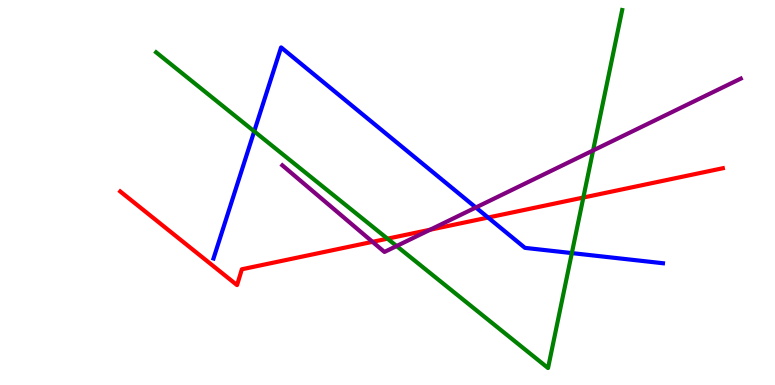[{'lines': ['blue', 'red'], 'intersections': [{'x': 6.3, 'y': 4.35}]}, {'lines': ['green', 'red'], 'intersections': [{'x': 5.0, 'y': 3.8}, {'x': 7.53, 'y': 4.87}]}, {'lines': ['purple', 'red'], 'intersections': [{'x': 4.81, 'y': 3.72}, {'x': 5.55, 'y': 4.03}]}, {'lines': ['blue', 'green'], 'intersections': [{'x': 3.28, 'y': 6.59}, {'x': 7.38, 'y': 3.43}]}, {'lines': ['blue', 'purple'], 'intersections': [{'x': 6.14, 'y': 4.61}]}, {'lines': ['green', 'purple'], 'intersections': [{'x': 5.12, 'y': 3.61}, {'x': 7.65, 'y': 6.09}]}]